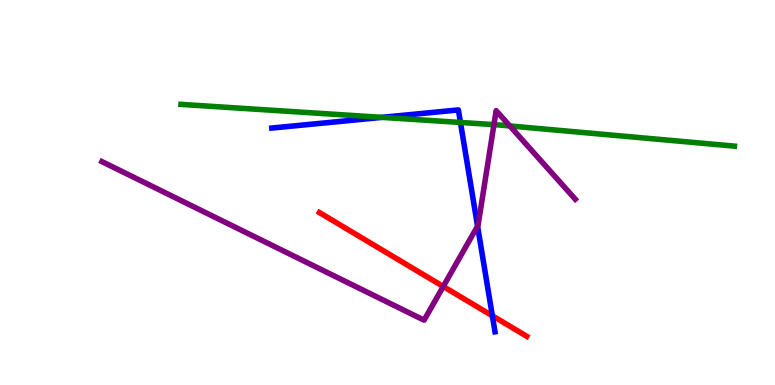[{'lines': ['blue', 'red'], 'intersections': [{'x': 6.35, 'y': 1.8}]}, {'lines': ['green', 'red'], 'intersections': []}, {'lines': ['purple', 'red'], 'intersections': [{'x': 5.72, 'y': 2.56}]}, {'lines': ['blue', 'green'], 'intersections': [{'x': 4.93, 'y': 6.95}, {'x': 5.94, 'y': 6.82}]}, {'lines': ['blue', 'purple'], 'intersections': [{'x': 6.16, 'y': 4.13}]}, {'lines': ['green', 'purple'], 'intersections': [{'x': 6.37, 'y': 6.76}, {'x': 6.58, 'y': 6.73}]}]